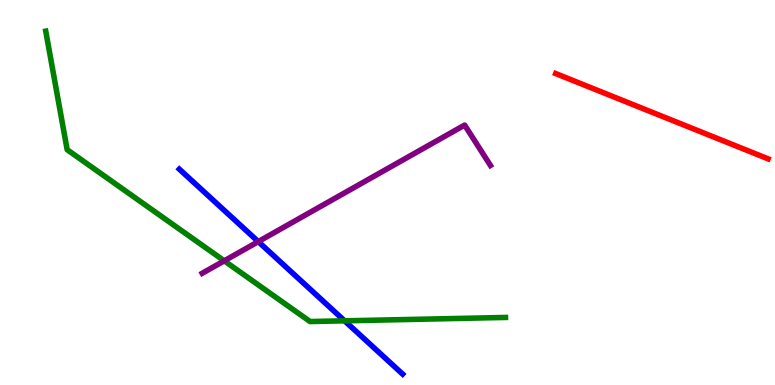[{'lines': ['blue', 'red'], 'intersections': []}, {'lines': ['green', 'red'], 'intersections': []}, {'lines': ['purple', 'red'], 'intersections': []}, {'lines': ['blue', 'green'], 'intersections': [{'x': 4.45, 'y': 1.67}]}, {'lines': ['blue', 'purple'], 'intersections': [{'x': 3.33, 'y': 3.72}]}, {'lines': ['green', 'purple'], 'intersections': [{'x': 2.89, 'y': 3.23}]}]